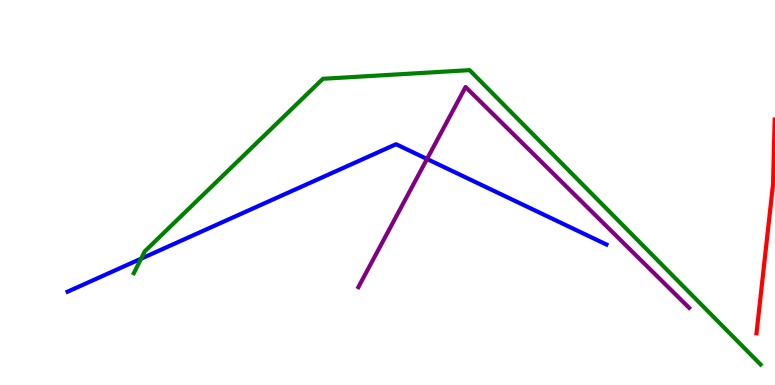[{'lines': ['blue', 'red'], 'intersections': []}, {'lines': ['green', 'red'], 'intersections': []}, {'lines': ['purple', 'red'], 'intersections': []}, {'lines': ['blue', 'green'], 'intersections': [{'x': 1.82, 'y': 3.28}]}, {'lines': ['blue', 'purple'], 'intersections': [{'x': 5.51, 'y': 5.87}]}, {'lines': ['green', 'purple'], 'intersections': []}]